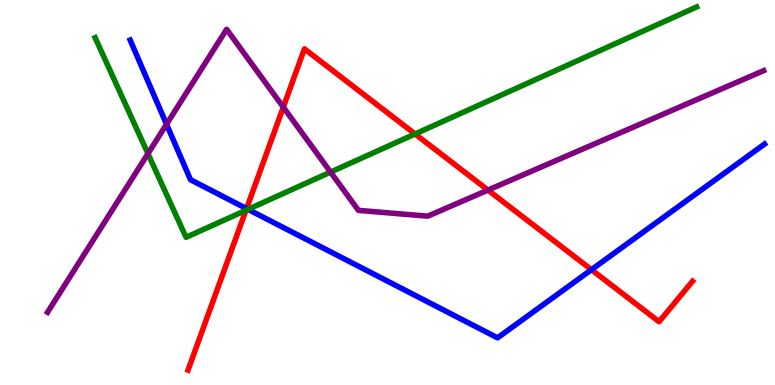[{'lines': ['blue', 'red'], 'intersections': [{'x': 3.18, 'y': 4.58}, {'x': 7.63, 'y': 3.0}]}, {'lines': ['green', 'red'], 'intersections': [{'x': 3.17, 'y': 4.54}, {'x': 5.36, 'y': 6.52}]}, {'lines': ['purple', 'red'], 'intersections': [{'x': 3.66, 'y': 7.22}, {'x': 6.3, 'y': 5.06}]}, {'lines': ['blue', 'green'], 'intersections': [{'x': 3.2, 'y': 4.56}]}, {'lines': ['blue', 'purple'], 'intersections': [{'x': 2.15, 'y': 6.77}]}, {'lines': ['green', 'purple'], 'intersections': [{'x': 1.91, 'y': 6.01}, {'x': 4.27, 'y': 5.53}]}]